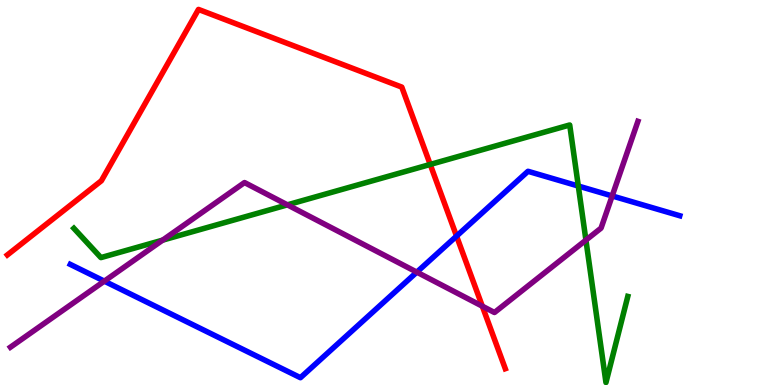[{'lines': ['blue', 'red'], 'intersections': [{'x': 5.89, 'y': 3.87}]}, {'lines': ['green', 'red'], 'intersections': [{'x': 5.55, 'y': 5.73}]}, {'lines': ['purple', 'red'], 'intersections': [{'x': 6.22, 'y': 2.05}]}, {'lines': ['blue', 'green'], 'intersections': [{'x': 7.46, 'y': 5.17}]}, {'lines': ['blue', 'purple'], 'intersections': [{'x': 1.35, 'y': 2.7}, {'x': 5.38, 'y': 2.93}, {'x': 7.9, 'y': 4.91}]}, {'lines': ['green', 'purple'], 'intersections': [{'x': 2.1, 'y': 3.76}, {'x': 3.71, 'y': 4.68}, {'x': 7.56, 'y': 3.76}]}]